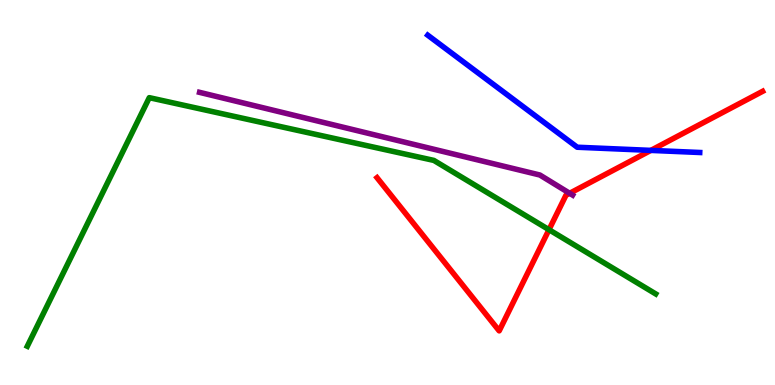[{'lines': ['blue', 'red'], 'intersections': [{'x': 8.4, 'y': 6.09}]}, {'lines': ['green', 'red'], 'intersections': [{'x': 7.08, 'y': 4.03}]}, {'lines': ['purple', 'red'], 'intersections': [{'x': 7.35, 'y': 4.98}]}, {'lines': ['blue', 'green'], 'intersections': []}, {'lines': ['blue', 'purple'], 'intersections': []}, {'lines': ['green', 'purple'], 'intersections': []}]